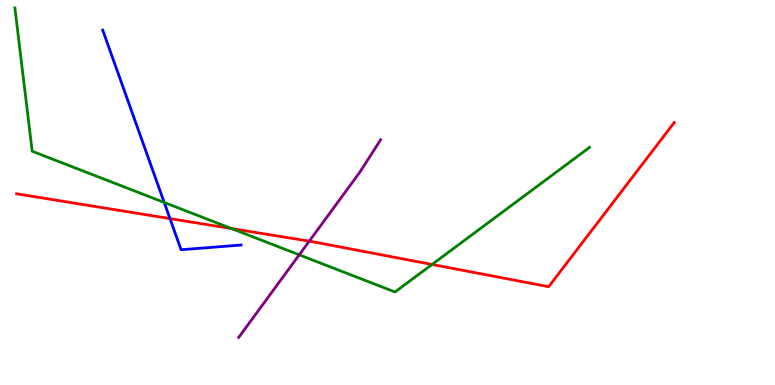[{'lines': ['blue', 'red'], 'intersections': [{'x': 2.19, 'y': 4.32}]}, {'lines': ['green', 'red'], 'intersections': [{'x': 2.99, 'y': 4.06}, {'x': 5.57, 'y': 3.13}]}, {'lines': ['purple', 'red'], 'intersections': [{'x': 3.99, 'y': 3.74}]}, {'lines': ['blue', 'green'], 'intersections': [{'x': 2.12, 'y': 4.74}]}, {'lines': ['blue', 'purple'], 'intersections': []}, {'lines': ['green', 'purple'], 'intersections': [{'x': 3.86, 'y': 3.38}]}]